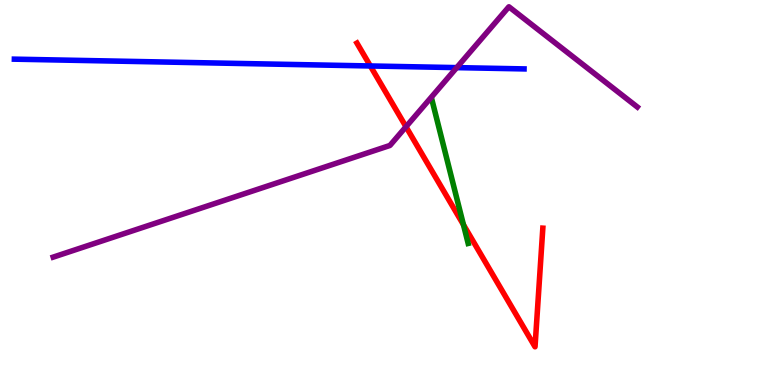[{'lines': ['blue', 'red'], 'intersections': [{'x': 4.78, 'y': 8.29}]}, {'lines': ['green', 'red'], 'intersections': [{'x': 5.98, 'y': 4.16}]}, {'lines': ['purple', 'red'], 'intersections': [{'x': 5.24, 'y': 6.71}]}, {'lines': ['blue', 'green'], 'intersections': []}, {'lines': ['blue', 'purple'], 'intersections': [{'x': 5.89, 'y': 8.24}]}, {'lines': ['green', 'purple'], 'intersections': []}]